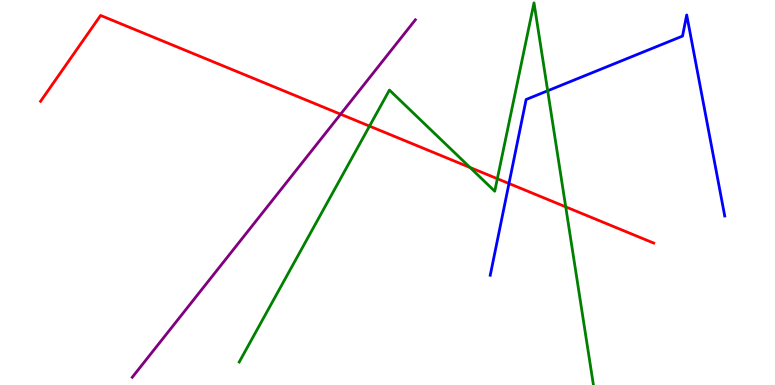[{'lines': ['blue', 'red'], 'intersections': [{'x': 6.57, 'y': 5.23}]}, {'lines': ['green', 'red'], 'intersections': [{'x': 4.77, 'y': 6.72}, {'x': 6.06, 'y': 5.65}, {'x': 6.42, 'y': 5.36}, {'x': 7.3, 'y': 4.63}]}, {'lines': ['purple', 'red'], 'intersections': [{'x': 4.39, 'y': 7.03}]}, {'lines': ['blue', 'green'], 'intersections': [{'x': 7.07, 'y': 7.64}]}, {'lines': ['blue', 'purple'], 'intersections': []}, {'lines': ['green', 'purple'], 'intersections': []}]